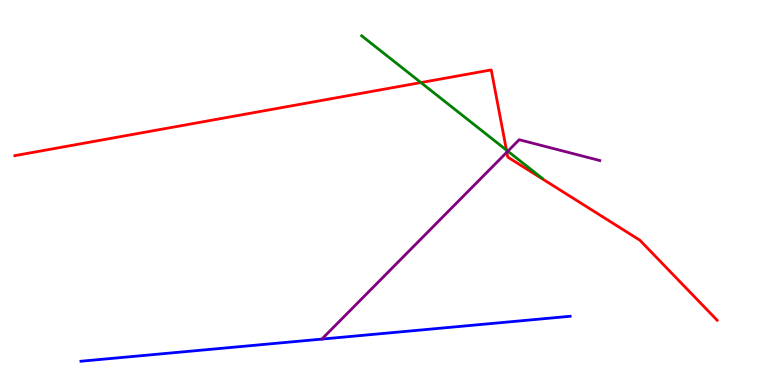[{'lines': ['blue', 'red'], 'intersections': []}, {'lines': ['green', 'red'], 'intersections': [{'x': 5.43, 'y': 7.86}, {'x': 6.54, 'y': 6.1}]}, {'lines': ['purple', 'red'], 'intersections': [{'x': 6.54, 'y': 6.05}]}, {'lines': ['blue', 'green'], 'intersections': []}, {'lines': ['blue', 'purple'], 'intersections': []}, {'lines': ['green', 'purple'], 'intersections': [{'x': 6.55, 'y': 6.07}]}]